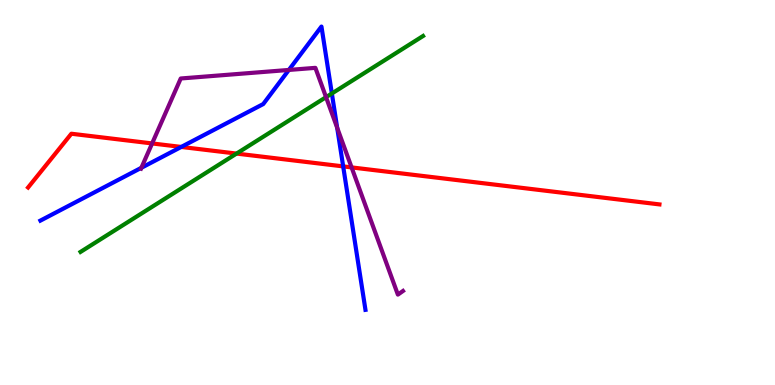[{'lines': ['blue', 'red'], 'intersections': [{'x': 2.34, 'y': 6.18}, {'x': 4.43, 'y': 5.68}]}, {'lines': ['green', 'red'], 'intersections': [{'x': 3.05, 'y': 6.01}]}, {'lines': ['purple', 'red'], 'intersections': [{'x': 1.96, 'y': 6.27}, {'x': 4.54, 'y': 5.65}]}, {'lines': ['blue', 'green'], 'intersections': [{'x': 4.28, 'y': 7.57}]}, {'lines': ['blue', 'purple'], 'intersections': [{'x': 1.82, 'y': 5.64}, {'x': 3.73, 'y': 8.18}, {'x': 4.35, 'y': 6.68}]}, {'lines': ['green', 'purple'], 'intersections': [{'x': 4.21, 'y': 7.48}]}]